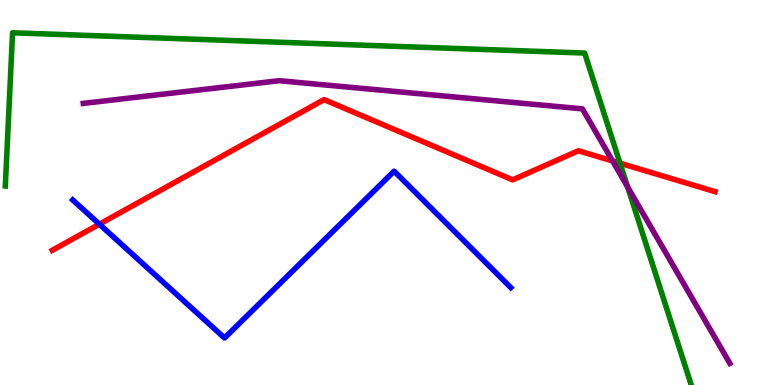[{'lines': ['blue', 'red'], 'intersections': [{'x': 1.28, 'y': 4.18}]}, {'lines': ['green', 'red'], 'intersections': [{'x': 8.0, 'y': 5.76}]}, {'lines': ['purple', 'red'], 'intersections': [{'x': 7.9, 'y': 5.82}]}, {'lines': ['blue', 'green'], 'intersections': []}, {'lines': ['blue', 'purple'], 'intersections': []}, {'lines': ['green', 'purple'], 'intersections': [{'x': 8.1, 'y': 5.14}]}]